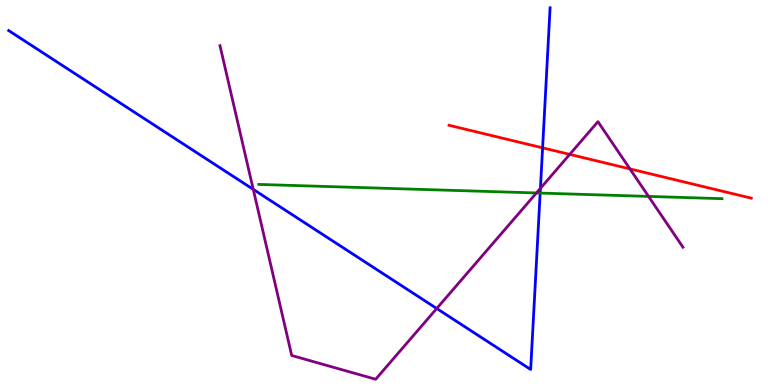[{'lines': ['blue', 'red'], 'intersections': [{'x': 7.0, 'y': 6.16}]}, {'lines': ['green', 'red'], 'intersections': []}, {'lines': ['purple', 'red'], 'intersections': [{'x': 7.35, 'y': 5.99}, {'x': 8.13, 'y': 5.61}]}, {'lines': ['blue', 'green'], 'intersections': [{'x': 6.97, 'y': 4.99}]}, {'lines': ['blue', 'purple'], 'intersections': [{'x': 3.27, 'y': 5.08}, {'x': 5.64, 'y': 1.99}, {'x': 6.97, 'y': 5.11}]}, {'lines': ['green', 'purple'], 'intersections': [{'x': 6.92, 'y': 4.99}, {'x': 8.37, 'y': 4.9}]}]